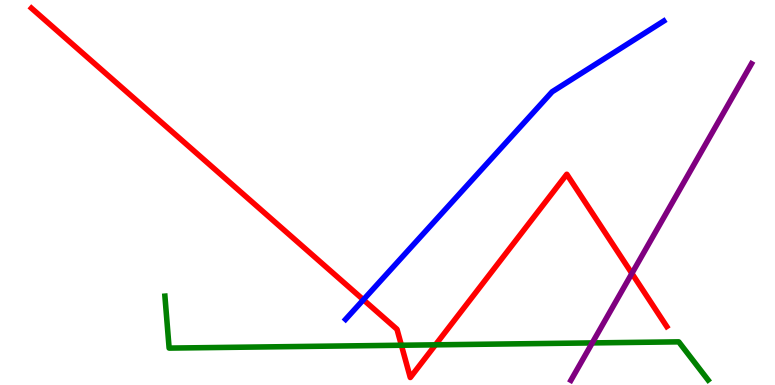[{'lines': ['blue', 'red'], 'intersections': [{'x': 4.69, 'y': 2.21}]}, {'lines': ['green', 'red'], 'intersections': [{'x': 5.18, 'y': 1.03}, {'x': 5.62, 'y': 1.04}]}, {'lines': ['purple', 'red'], 'intersections': [{'x': 8.15, 'y': 2.9}]}, {'lines': ['blue', 'green'], 'intersections': []}, {'lines': ['blue', 'purple'], 'intersections': []}, {'lines': ['green', 'purple'], 'intersections': [{'x': 7.64, 'y': 1.09}]}]